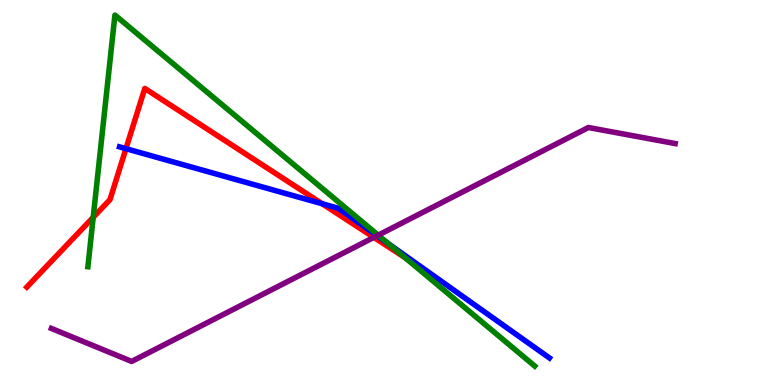[{'lines': ['blue', 'red'], 'intersections': [{'x': 1.63, 'y': 6.14}, {'x': 4.16, 'y': 4.71}]}, {'lines': ['green', 'red'], 'intersections': [{'x': 1.2, 'y': 4.36}, {'x': 5.23, 'y': 3.31}]}, {'lines': ['purple', 'red'], 'intersections': [{'x': 4.82, 'y': 3.83}]}, {'lines': ['blue', 'green'], 'intersections': [{'x': 5.01, 'y': 3.67}]}, {'lines': ['blue', 'purple'], 'intersections': [{'x': 4.87, 'y': 3.88}]}, {'lines': ['green', 'purple'], 'intersections': [{'x': 4.88, 'y': 3.89}]}]